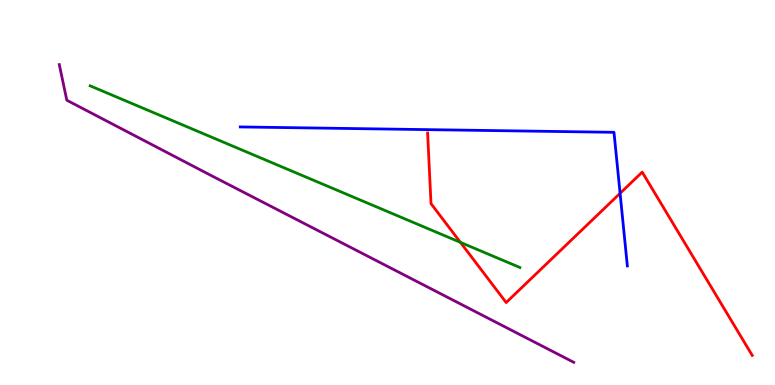[{'lines': ['blue', 'red'], 'intersections': [{'x': 8.0, 'y': 4.98}]}, {'lines': ['green', 'red'], 'intersections': [{'x': 5.94, 'y': 3.71}]}, {'lines': ['purple', 'red'], 'intersections': []}, {'lines': ['blue', 'green'], 'intersections': []}, {'lines': ['blue', 'purple'], 'intersections': []}, {'lines': ['green', 'purple'], 'intersections': []}]